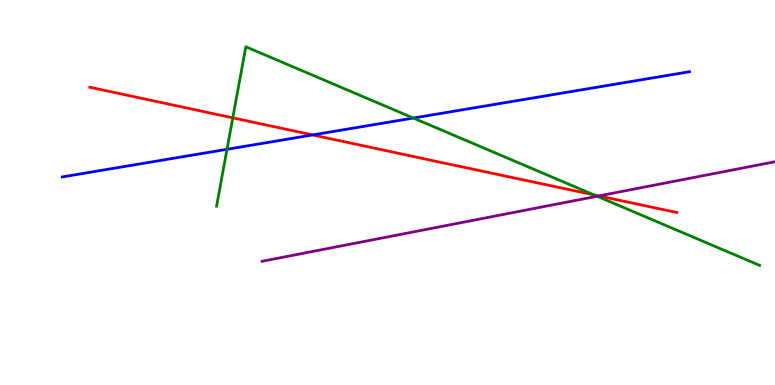[{'lines': ['blue', 'red'], 'intersections': [{'x': 4.03, 'y': 6.5}]}, {'lines': ['green', 'red'], 'intersections': [{'x': 3.0, 'y': 6.94}, {'x': 7.66, 'y': 4.94}]}, {'lines': ['purple', 'red'], 'intersections': [{'x': 7.73, 'y': 4.91}]}, {'lines': ['blue', 'green'], 'intersections': [{'x': 2.93, 'y': 6.12}, {'x': 5.33, 'y': 6.93}]}, {'lines': ['blue', 'purple'], 'intersections': []}, {'lines': ['green', 'purple'], 'intersections': [{'x': 7.71, 'y': 4.9}]}]